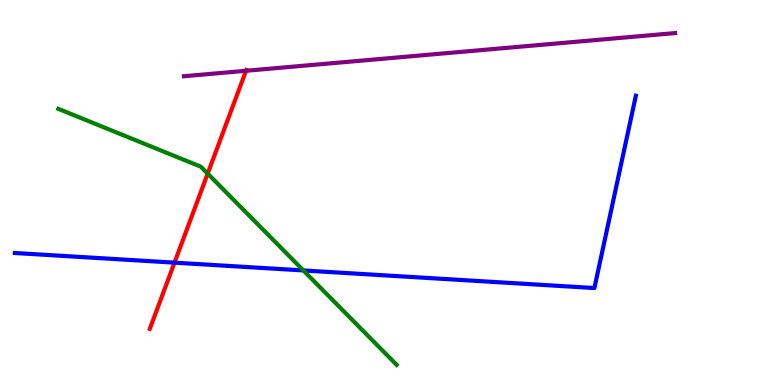[{'lines': ['blue', 'red'], 'intersections': [{'x': 2.25, 'y': 3.18}]}, {'lines': ['green', 'red'], 'intersections': [{'x': 2.68, 'y': 5.49}]}, {'lines': ['purple', 'red'], 'intersections': [{'x': 3.17, 'y': 8.16}]}, {'lines': ['blue', 'green'], 'intersections': [{'x': 3.91, 'y': 2.98}]}, {'lines': ['blue', 'purple'], 'intersections': []}, {'lines': ['green', 'purple'], 'intersections': []}]